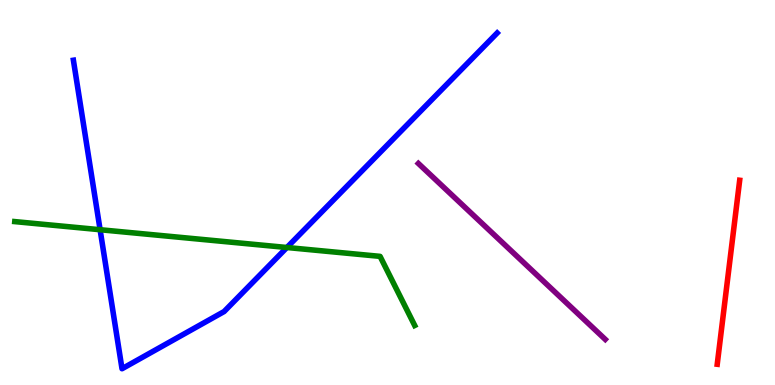[{'lines': ['blue', 'red'], 'intersections': []}, {'lines': ['green', 'red'], 'intersections': []}, {'lines': ['purple', 'red'], 'intersections': []}, {'lines': ['blue', 'green'], 'intersections': [{'x': 1.29, 'y': 4.03}, {'x': 3.7, 'y': 3.57}]}, {'lines': ['blue', 'purple'], 'intersections': []}, {'lines': ['green', 'purple'], 'intersections': []}]